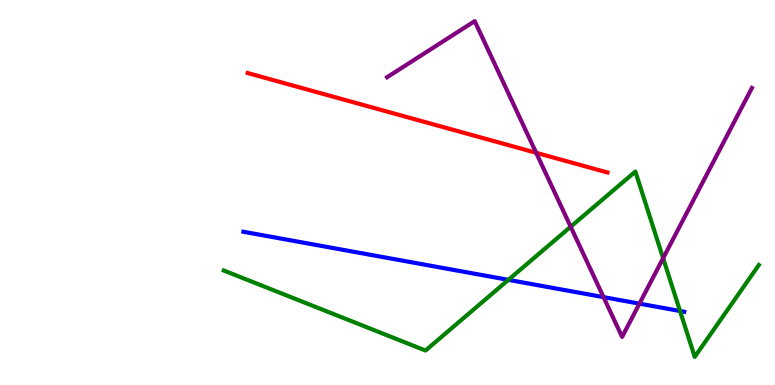[{'lines': ['blue', 'red'], 'intersections': []}, {'lines': ['green', 'red'], 'intersections': []}, {'lines': ['purple', 'red'], 'intersections': [{'x': 6.92, 'y': 6.03}]}, {'lines': ['blue', 'green'], 'intersections': [{'x': 6.56, 'y': 2.73}, {'x': 8.77, 'y': 1.92}]}, {'lines': ['blue', 'purple'], 'intersections': [{'x': 7.79, 'y': 2.28}, {'x': 8.25, 'y': 2.11}]}, {'lines': ['green', 'purple'], 'intersections': [{'x': 7.36, 'y': 4.11}, {'x': 8.56, 'y': 3.29}]}]